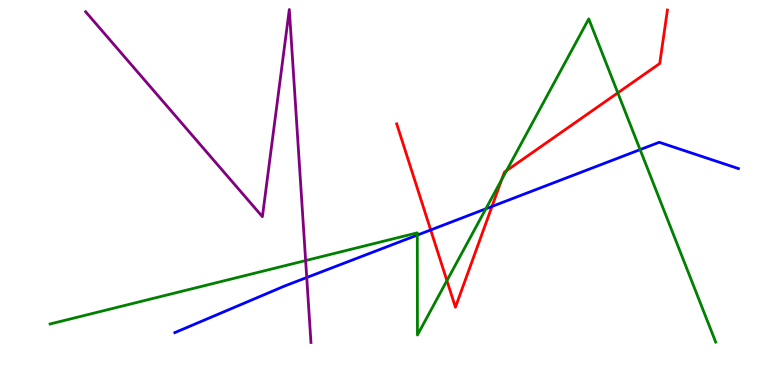[{'lines': ['blue', 'red'], 'intersections': [{'x': 5.56, 'y': 4.03}, {'x': 6.35, 'y': 4.64}]}, {'lines': ['green', 'red'], 'intersections': [{'x': 5.77, 'y': 2.71}, {'x': 6.47, 'y': 5.34}, {'x': 6.54, 'y': 5.57}, {'x': 7.97, 'y': 7.59}]}, {'lines': ['purple', 'red'], 'intersections': []}, {'lines': ['blue', 'green'], 'intersections': [{'x': 5.38, 'y': 3.89}, {'x': 6.27, 'y': 4.58}, {'x': 8.26, 'y': 6.11}]}, {'lines': ['blue', 'purple'], 'intersections': [{'x': 3.96, 'y': 2.79}]}, {'lines': ['green', 'purple'], 'intersections': [{'x': 3.94, 'y': 3.23}]}]